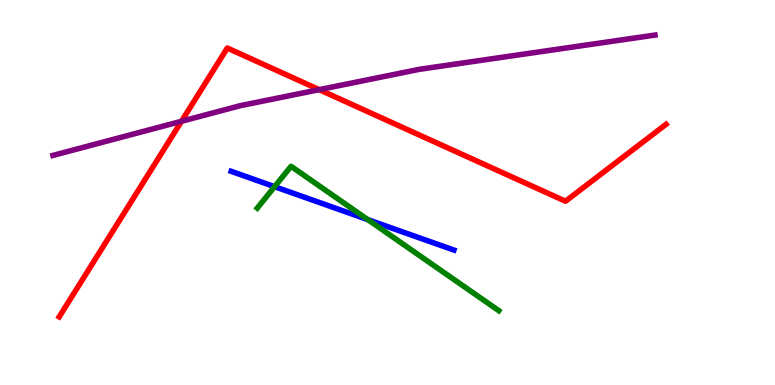[{'lines': ['blue', 'red'], 'intersections': []}, {'lines': ['green', 'red'], 'intersections': []}, {'lines': ['purple', 'red'], 'intersections': [{'x': 2.34, 'y': 6.85}, {'x': 4.12, 'y': 7.67}]}, {'lines': ['blue', 'green'], 'intersections': [{'x': 3.54, 'y': 5.15}, {'x': 4.74, 'y': 4.3}]}, {'lines': ['blue', 'purple'], 'intersections': []}, {'lines': ['green', 'purple'], 'intersections': []}]